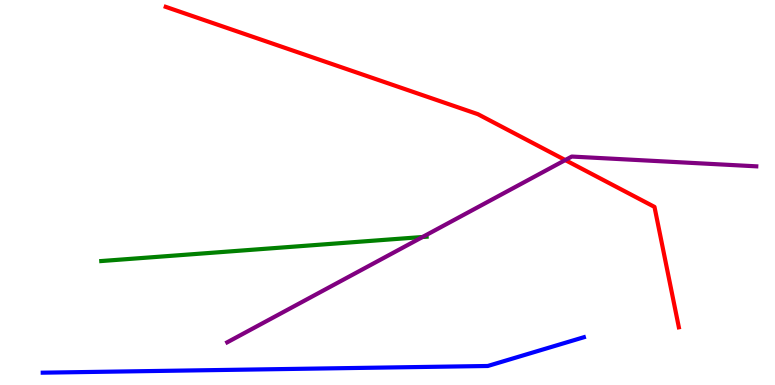[{'lines': ['blue', 'red'], 'intersections': []}, {'lines': ['green', 'red'], 'intersections': []}, {'lines': ['purple', 'red'], 'intersections': [{'x': 7.29, 'y': 5.84}]}, {'lines': ['blue', 'green'], 'intersections': []}, {'lines': ['blue', 'purple'], 'intersections': []}, {'lines': ['green', 'purple'], 'intersections': [{'x': 5.45, 'y': 3.84}]}]